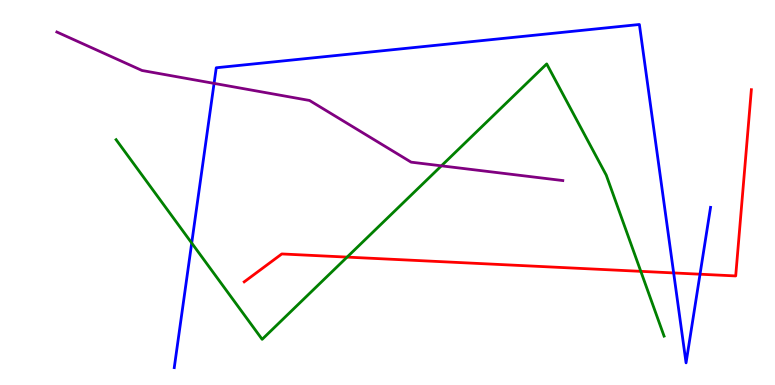[{'lines': ['blue', 'red'], 'intersections': [{'x': 8.69, 'y': 2.91}, {'x': 9.03, 'y': 2.88}]}, {'lines': ['green', 'red'], 'intersections': [{'x': 4.48, 'y': 3.32}, {'x': 8.27, 'y': 2.95}]}, {'lines': ['purple', 'red'], 'intersections': []}, {'lines': ['blue', 'green'], 'intersections': [{'x': 2.47, 'y': 3.69}]}, {'lines': ['blue', 'purple'], 'intersections': [{'x': 2.76, 'y': 7.83}]}, {'lines': ['green', 'purple'], 'intersections': [{'x': 5.7, 'y': 5.69}]}]